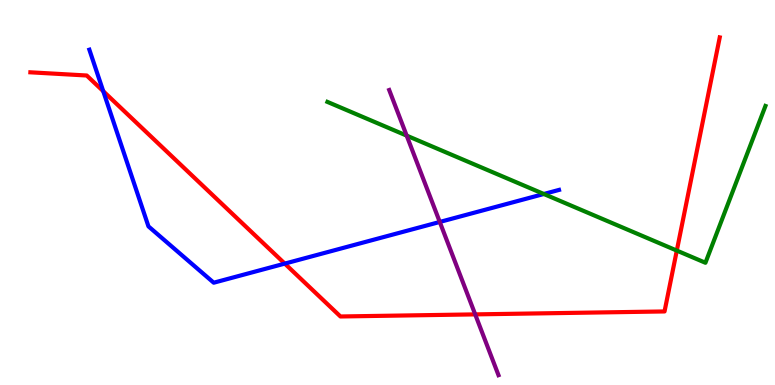[{'lines': ['blue', 'red'], 'intersections': [{'x': 1.33, 'y': 7.63}, {'x': 3.67, 'y': 3.15}]}, {'lines': ['green', 'red'], 'intersections': [{'x': 8.73, 'y': 3.49}]}, {'lines': ['purple', 'red'], 'intersections': [{'x': 6.13, 'y': 1.83}]}, {'lines': ['blue', 'green'], 'intersections': [{'x': 7.02, 'y': 4.96}]}, {'lines': ['blue', 'purple'], 'intersections': [{'x': 5.67, 'y': 4.23}]}, {'lines': ['green', 'purple'], 'intersections': [{'x': 5.25, 'y': 6.48}]}]